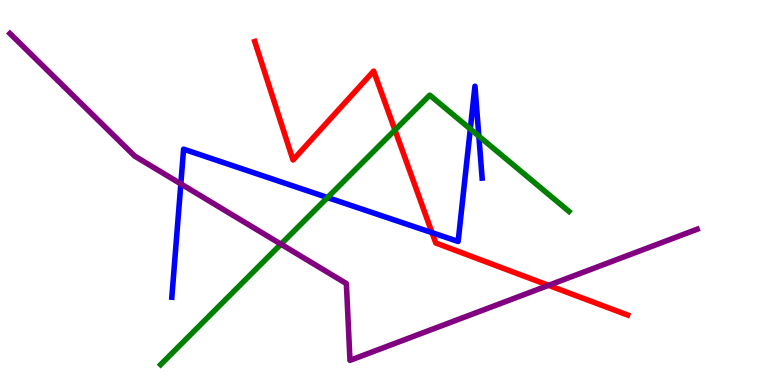[{'lines': ['blue', 'red'], 'intersections': [{'x': 5.57, 'y': 3.96}]}, {'lines': ['green', 'red'], 'intersections': [{'x': 5.1, 'y': 6.62}]}, {'lines': ['purple', 'red'], 'intersections': [{'x': 7.08, 'y': 2.59}]}, {'lines': ['blue', 'green'], 'intersections': [{'x': 4.23, 'y': 4.87}, {'x': 6.07, 'y': 6.65}, {'x': 6.18, 'y': 6.46}]}, {'lines': ['blue', 'purple'], 'intersections': [{'x': 2.33, 'y': 5.22}]}, {'lines': ['green', 'purple'], 'intersections': [{'x': 3.62, 'y': 3.66}]}]